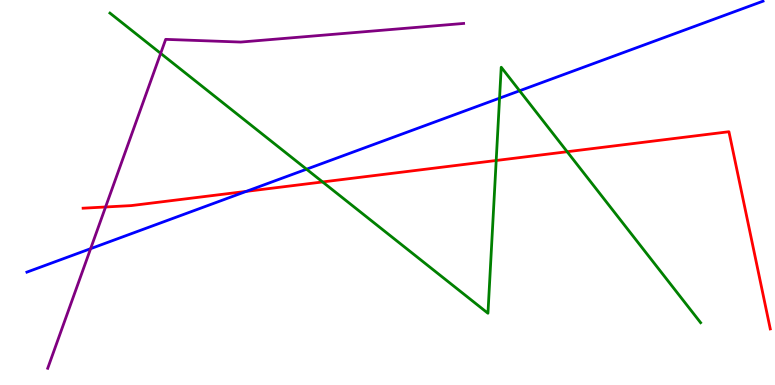[{'lines': ['blue', 'red'], 'intersections': [{'x': 3.18, 'y': 5.03}]}, {'lines': ['green', 'red'], 'intersections': [{'x': 4.16, 'y': 5.27}, {'x': 6.4, 'y': 5.83}, {'x': 7.32, 'y': 6.06}]}, {'lines': ['purple', 'red'], 'intersections': [{'x': 1.36, 'y': 4.62}]}, {'lines': ['blue', 'green'], 'intersections': [{'x': 3.96, 'y': 5.61}, {'x': 6.45, 'y': 7.45}, {'x': 6.7, 'y': 7.64}]}, {'lines': ['blue', 'purple'], 'intersections': [{'x': 1.17, 'y': 3.54}]}, {'lines': ['green', 'purple'], 'intersections': [{'x': 2.07, 'y': 8.61}]}]